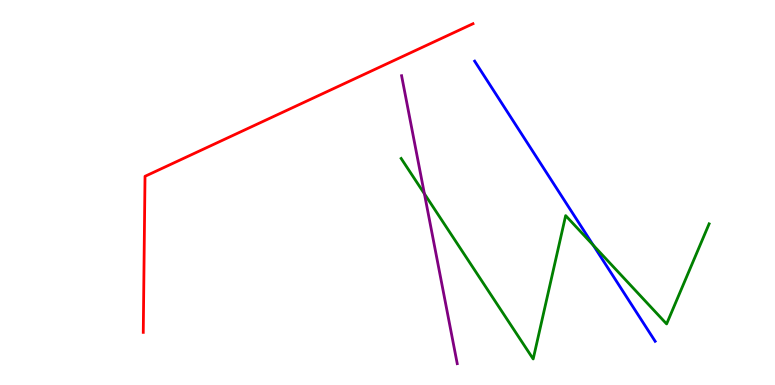[{'lines': ['blue', 'red'], 'intersections': []}, {'lines': ['green', 'red'], 'intersections': []}, {'lines': ['purple', 'red'], 'intersections': []}, {'lines': ['blue', 'green'], 'intersections': [{'x': 7.66, 'y': 3.63}]}, {'lines': ['blue', 'purple'], 'intersections': []}, {'lines': ['green', 'purple'], 'intersections': [{'x': 5.48, 'y': 4.97}]}]